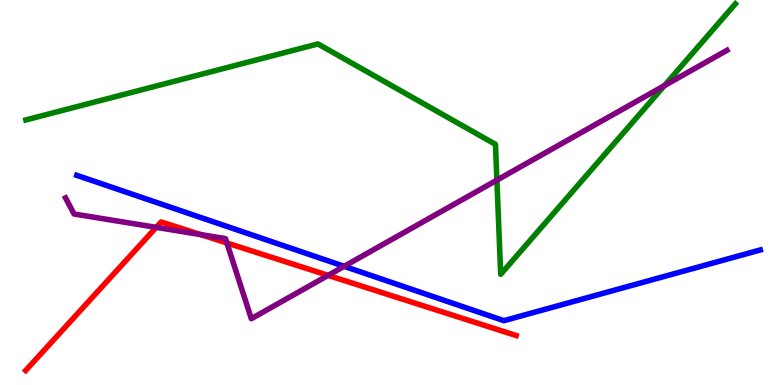[{'lines': ['blue', 'red'], 'intersections': []}, {'lines': ['green', 'red'], 'intersections': []}, {'lines': ['purple', 'red'], 'intersections': [{'x': 2.02, 'y': 4.09}, {'x': 2.59, 'y': 3.91}, {'x': 2.93, 'y': 3.69}, {'x': 4.23, 'y': 2.85}]}, {'lines': ['blue', 'green'], 'intersections': []}, {'lines': ['blue', 'purple'], 'intersections': [{'x': 4.44, 'y': 3.08}]}, {'lines': ['green', 'purple'], 'intersections': [{'x': 6.41, 'y': 5.32}, {'x': 8.57, 'y': 7.78}]}]